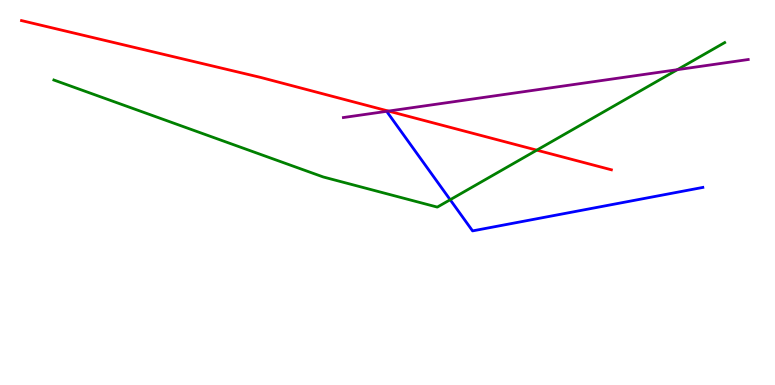[{'lines': ['blue', 'red'], 'intersections': []}, {'lines': ['green', 'red'], 'intersections': [{'x': 6.93, 'y': 6.1}]}, {'lines': ['purple', 'red'], 'intersections': [{'x': 5.01, 'y': 7.11}]}, {'lines': ['blue', 'green'], 'intersections': [{'x': 5.81, 'y': 4.81}]}, {'lines': ['blue', 'purple'], 'intersections': []}, {'lines': ['green', 'purple'], 'intersections': [{'x': 8.74, 'y': 8.19}]}]